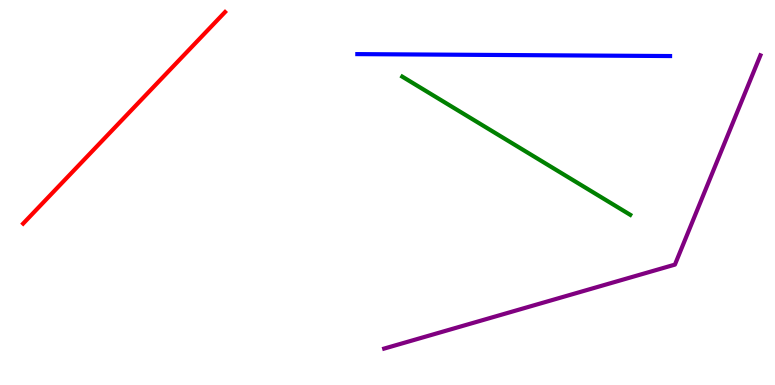[{'lines': ['blue', 'red'], 'intersections': []}, {'lines': ['green', 'red'], 'intersections': []}, {'lines': ['purple', 'red'], 'intersections': []}, {'lines': ['blue', 'green'], 'intersections': []}, {'lines': ['blue', 'purple'], 'intersections': []}, {'lines': ['green', 'purple'], 'intersections': []}]